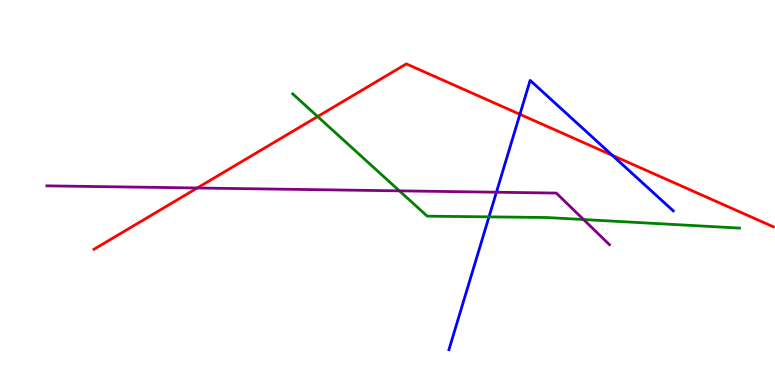[{'lines': ['blue', 'red'], 'intersections': [{'x': 6.71, 'y': 7.03}, {'x': 7.9, 'y': 5.97}]}, {'lines': ['green', 'red'], 'intersections': [{'x': 4.1, 'y': 6.97}]}, {'lines': ['purple', 'red'], 'intersections': [{'x': 2.55, 'y': 5.12}]}, {'lines': ['blue', 'green'], 'intersections': [{'x': 6.31, 'y': 4.37}]}, {'lines': ['blue', 'purple'], 'intersections': [{'x': 6.41, 'y': 5.01}]}, {'lines': ['green', 'purple'], 'intersections': [{'x': 5.15, 'y': 5.04}, {'x': 7.53, 'y': 4.3}]}]